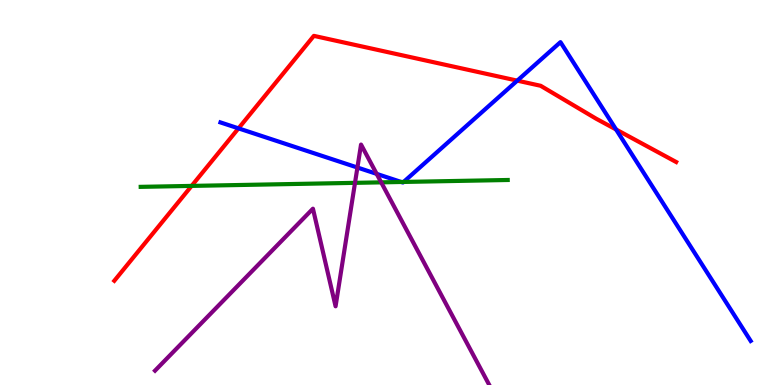[{'lines': ['blue', 'red'], 'intersections': [{'x': 3.08, 'y': 6.67}, {'x': 6.67, 'y': 7.91}, {'x': 7.95, 'y': 6.64}]}, {'lines': ['green', 'red'], 'intersections': [{'x': 2.47, 'y': 5.17}]}, {'lines': ['purple', 'red'], 'intersections': []}, {'lines': ['blue', 'green'], 'intersections': [{'x': 5.18, 'y': 5.27}, {'x': 5.21, 'y': 5.27}]}, {'lines': ['blue', 'purple'], 'intersections': [{'x': 4.61, 'y': 5.65}, {'x': 4.86, 'y': 5.48}]}, {'lines': ['green', 'purple'], 'intersections': [{'x': 4.58, 'y': 5.25}, {'x': 4.92, 'y': 5.26}]}]